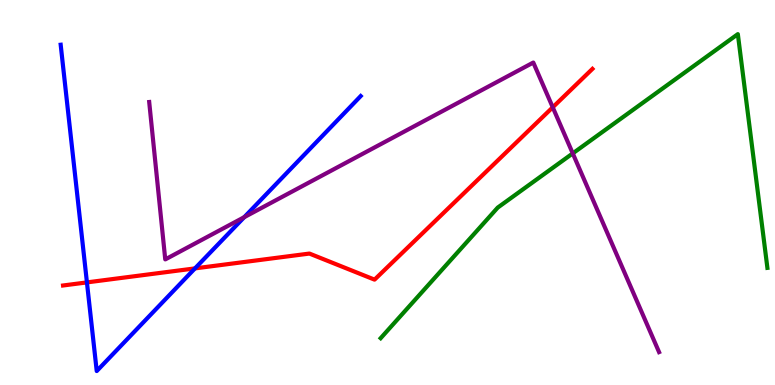[{'lines': ['blue', 'red'], 'intersections': [{'x': 1.12, 'y': 2.67}, {'x': 2.52, 'y': 3.03}]}, {'lines': ['green', 'red'], 'intersections': []}, {'lines': ['purple', 'red'], 'intersections': [{'x': 7.13, 'y': 7.21}]}, {'lines': ['blue', 'green'], 'intersections': []}, {'lines': ['blue', 'purple'], 'intersections': [{'x': 3.15, 'y': 4.36}]}, {'lines': ['green', 'purple'], 'intersections': [{'x': 7.39, 'y': 6.02}]}]